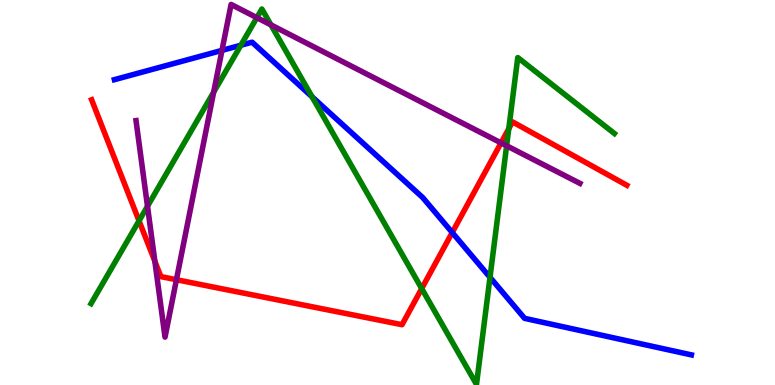[{'lines': ['blue', 'red'], 'intersections': [{'x': 5.84, 'y': 3.96}]}, {'lines': ['green', 'red'], 'intersections': [{'x': 1.79, 'y': 4.26}, {'x': 5.44, 'y': 2.5}, {'x': 6.56, 'y': 6.66}]}, {'lines': ['purple', 'red'], 'intersections': [{'x': 2.0, 'y': 3.21}, {'x': 2.28, 'y': 2.73}, {'x': 6.47, 'y': 6.29}]}, {'lines': ['blue', 'green'], 'intersections': [{'x': 3.11, 'y': 8.82}, {'x': 4.03, 'y': 7.49}, {'x': 6.32, 'y': 2.8}]}, {'lines': ['blue', 'purple'], 'intersections': [{'x': 2.86, 'y': 8.69}]}, {'lines': ['green', 'purple'], 'intersections': [{'x': 1.9, 'y': 4.64}, {'x': 2.76, 'y': 7.61}, {'x': 3.31, 'y': 9.54}, {'x': 3.5, 'y': 9.35}, {'x': 6.54, 'y': 6.21}]}]